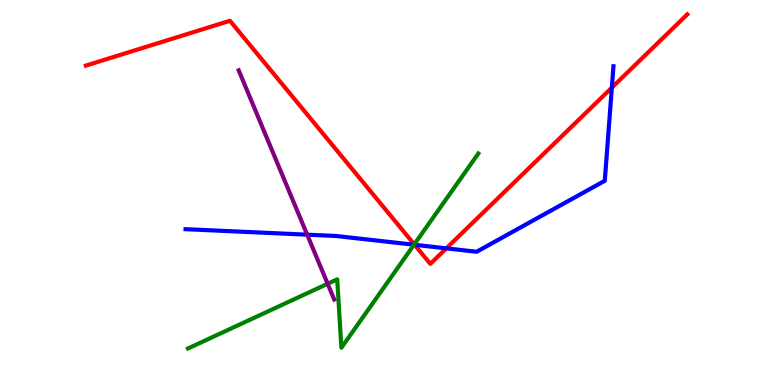[{'lines': ['blue', 'red'], 'intersections': [{'x': 5.35, 'y': 3.64}, {'x': 5.76, 'y': 3.55}, {'x': 7.89, 'y': 7.72}]}, {'lines': ['green', 'red'], 'intersections': [{'x': 5.35, 'y': 3.65}]}, {'lines': ['purple', 'red'], 'intersections': []}, {'lines': ['blue', 'green'], 'intersections': [{'x': 5.34, 'y': 3.64}]}, {'lines': ['blue', 'purple'], 'intersections': [{'x': 3.96, 'y': 3.9}]}, {'lines': ['green', 'purple'], 'intersections': [{'x': 4.23, 'y': 2.63}]}]